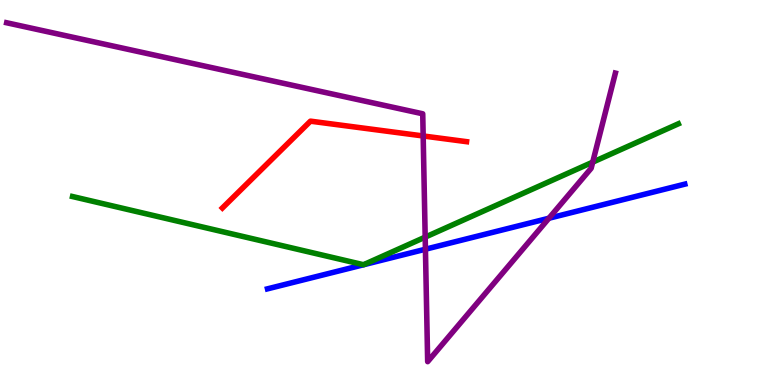[{'lines': ['blue', 'red'], 'intersections': []}, {'lines': ['green', 'red'], 'intersections': []}, {'lines': ['purple', 'red'], 'intersections': [{'x': 5.46, 'y': 6.47}]}, {'lines': ['blue', 'green'], 'intersections': []}, {'lines': ['blue', 'purple'], 'intersections': [{'x': 5.49, 'y': 3.53}, {'x': 7.08, 'y': 4.33}]}, {'lines': ['green', 'purple'], 'intersections': [{'x': 5.49, 'y': 3.84}, {'x': 7.65, 'y': 5.79}]}]